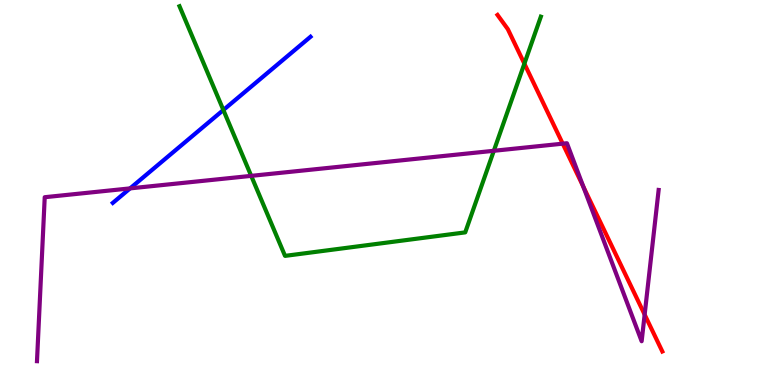[{'lines': ['blue', 'red'], 'intersections': []}, {'lines': ['green', 'red'], 'intersections': [{'x': 6.77, 'y': 8.35}]}, {'lines': ['purple', 'red'], 'intersections': [{'x': 7.26, 'y': 6.27}, {'x': 7.53, 'y': 5.15}, {'x': 8.32, 'y': 1.83}]}, {'lines': ['blue', 'green'], 'intersections': [{'x': 2.88, 'y': 7.14}]}, {'lines': ['blue', 'purple'], 'intersections': [{'x': 1.68, 'y': 5.11}]}, {'lines': ['green', 'purple'], 'intersections': [{'x': 3.24, 'y': 5.43}, {'x': 6.37, 'y': 6.08}]}]